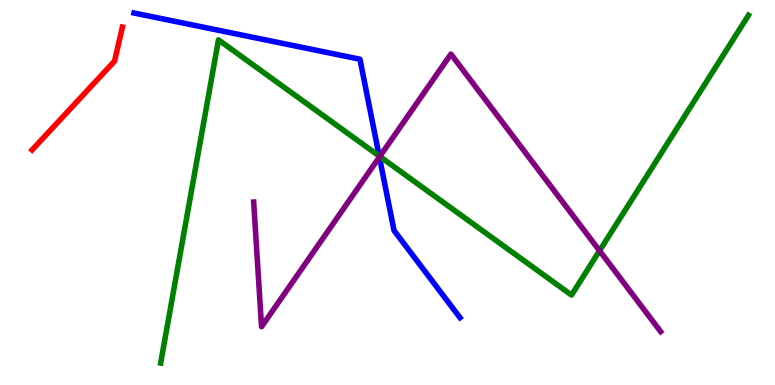[{'lines': ['blue', 'red'], 'intersections': []}, {'lines': ['green', 'red'], 'intersections': []}, {'lines': ['purple', 'red'], 'intersections': []}, {'lines': ['blue', 'green'], 'intersections': [{'x': 4.89, 'y': 5.95}]}, {'lines': ['blue', 'purple'], 'intersections': [{'x': 4.9, 'y': 5.92}]}, {'lines': ['green', 'purple'], 'intersections': [{'x': 4.9, 'y': 5.94}, {'x': 7.74, 'y': 3.49}]}]